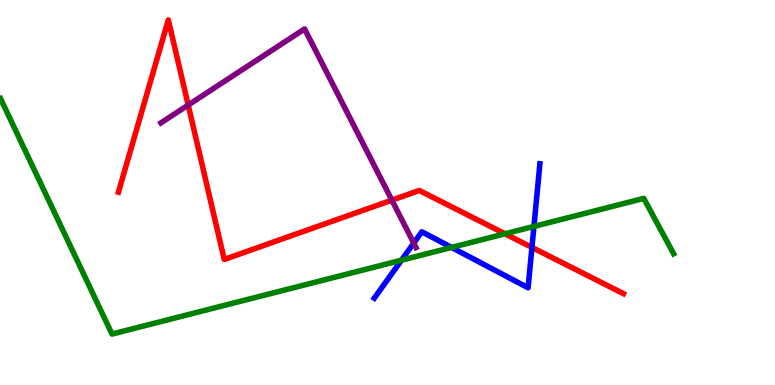[{'lines': ['blue', 'red'], 'intersections': [{'x': 6.86, 'y': 3.57}]}, {'lines': ['green', 'red'], 'intersections': [{'x': 6.52, 'y': 3.93}]}, {'lines': ['purple', 'red'], 'intersections': [{'x': 2.43, 'y': 7.27}, {'x': 5.06, 'y': 4.8}]}, {'lines': ['blue', 'green'], 'intersections': [{'x': 5.18, 'y': 3.24}, {'x': 5.83, 'y': 3.57}, {'x': 6.89, 'y': 4.12}]}, {'lines': ['blue', 'purple'], 'intersections': [{'x': 5.34, 'y': 3.69}]}, {'lines': ['green', 'purple'], 'intersections': []}]